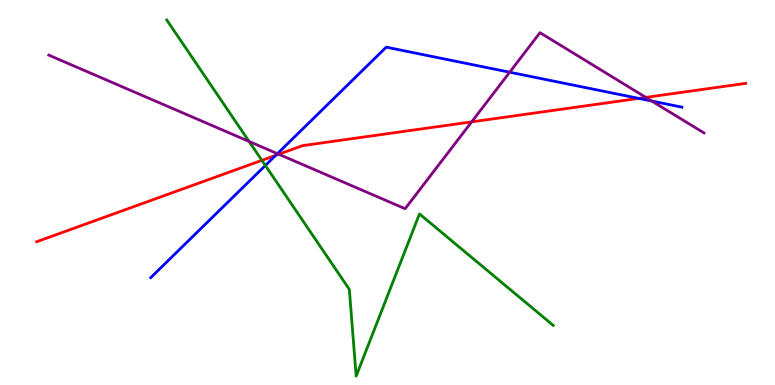[{'lines': ['blue', 'red'], 'intersections': [{'x': 3.56, 'y': 5.96}, {'x': 8.24, 'y': 7.44}]}, {'lines': ['green', 'red'], 'intersections': [{'x': 3.38, 'y': 5.84}]}, {'lines': ['purple', 'red'], 'intersections': [{'x': 3.6, 'y': 5.99}, {'x': 6.09, 'y': 6.83}, {'x': 8.33, 'y': 7.47}]}, {'lines': ['blue', 'green'], 'intersections': [{'x': 3.42, 'y': 5.7}]}, {'lines': ['blue', 'purple'], 'intersections': [{'x': 3.58, 'y': 6.01}, {'x': 6.58, 'y': 8.12}, {'x': 8.41, 'y': 7.38}]}, {'lines': ['green', 'purple'], 'intersections': [{'x': 3.21, 'y': 6.33}]}]